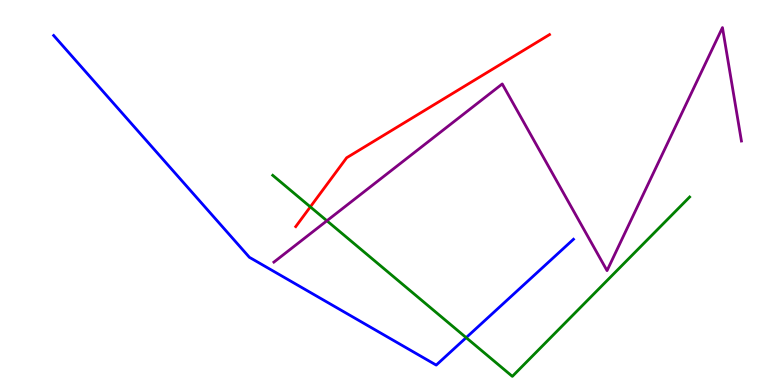[{'lines': ['blue', 'red'], 'intersections': []}, {'lines': ['green', 'red'], 'intersections': [{'x': 4.0, 'y': 4.63}]}, {'lines': ['purple', 'red'], 'intersections': []}, {'lines': ['blue', 'green'], 'intersections': [{'x': 6.02, 'y': 1.23}]}, {'lines': ['blue', 'purple'], 'intersections': []}, {'lines': ['green', 'purple'], 'intersections': [{'x': 4.22, 'y': 4.27}]}]